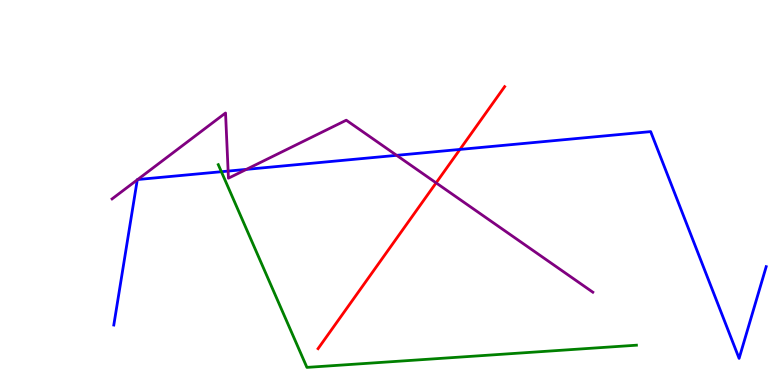[{'lines': ['blue', 'red'], 'intersections': [{'x': 5.93, 'y': 6.12}]}, {'lines': ['green', 'red'], 'intersections': []}, {'lines': ['purple', 'red'], 'intersections': [{'x': 5.63, 'y': 5.25}]}, {'lines': ['blue', 'green'], 'intersections': [{'x': 2.86, 'y': 5.54}]}, {'lines': ['blue', 'purple'], 'intersections': [{'x': 1.77, 'y': 5.33}, {'x': 1.78, 'y': 5.34}, {'x': 2.94, 'y': 5.56}, {'x': 3.18, 'y': 5.6}, {'x': 5.12, 'y': 5.97}]}, {'lines': ['green', 'purple'], 'intersections': []}]